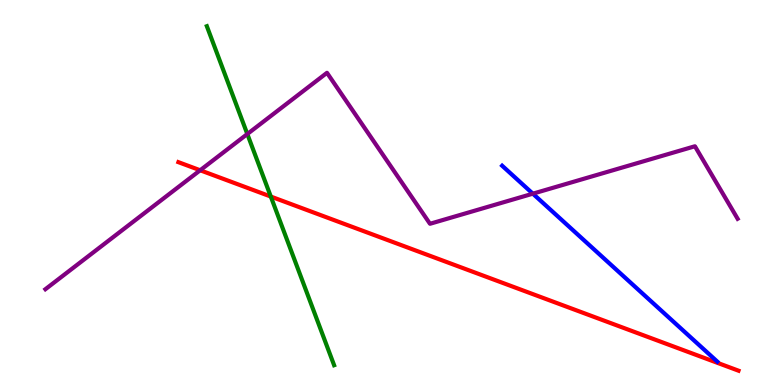[{'lines': ['blue', 'red'], 'intersections': []}, {'lines': ['green', 'red'], 'intersections': [{'x': 3.49, 'y': 4.89}]}, {'lines': ['purple', 'red'], 'intersections': [{'x': 2.58, 'y': 5.58}]}, {'lines': ['blue', 'green'], 'intersections': []}, {'lines': ['blue', 'purple'], 'intersections': [{'x': 6.88, 'y': 4.97}]}, {'lines': ['green', 'purple'], 'intersections': [{'x': 3.19, 'y': 6.52}]}]